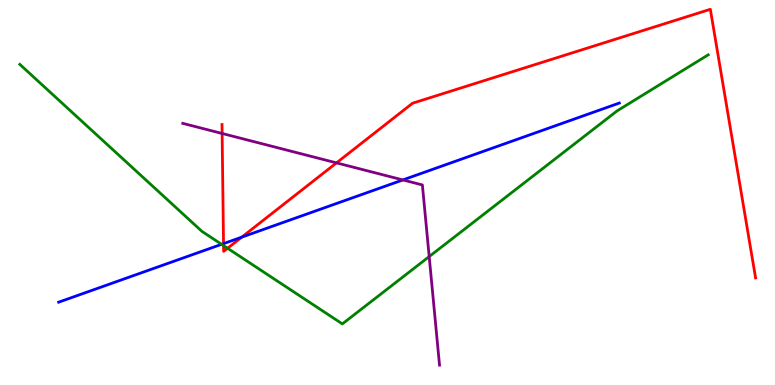[{'lines': ['blue', 'red'], 'intersections': [{'x': 2.88, 'y': 3.67}, {'x': 3.12, 'y': 3.84}]}, {'lines': ['green', 'red'], 'intersections': [{'x': 2.88, 'y': 3.62}, {'x': 2.94, 'y': 3.55}]}, {'lines': ['purple', 'red'], 'intersections': [{'x': 2.87, 'y': 6.53}, {'x': 4.34, 'y': 5.77}]}, {'lines': ['blue', 'green'], 'intersections': [{'x': 2.86, 'y': 3.65}]}, {'lines': ['blue', 'purple'], 'intersections': [{'x': 5.2, 'y': 5.33}]}, {'lines': ['green', 'purple'], 'intersections': [{'x': 5.54, 'y': 3.34}]}]